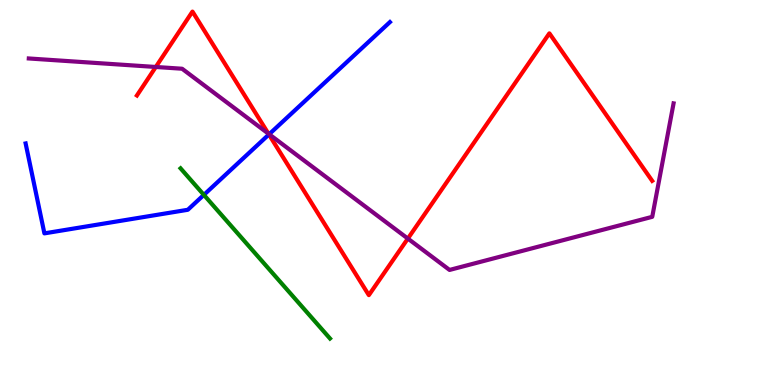[{'lines': ['blue', 'red'], 'intersections': [{'x': 3.47, 'y': 6.51}]}, {'lines': ['green', 'red'], 'intersections': []}, {'lines': ['purple', 'red'], 'intersections': [{'x': 2.01, 'y': 8.26}, {'x': 3.46, 'y': 6.53}, {'x': 5.26, 'y': 3.8}]}, {'lines': ['blue', 'green'], 'intersections': [{'x': 2.63, 'y': 4.94}]}, {'lines': ['blue', 'purple'], 'intersections': [{'x': 3.47, 'y': 6.51}]}, {'lines': ['green', 'purple'], 'intersections': []}]